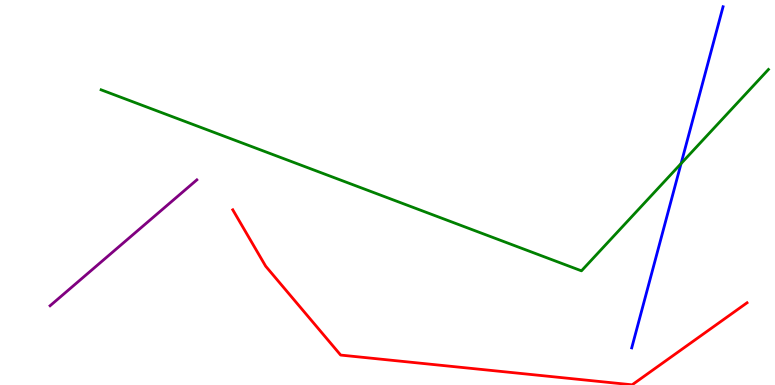[{'lines': ['blue', 'red'], 'intersections': []}, {'lines': ['green', 'red'], 'intersections': []}, {'lines': ['purple', 'red'], 'intersections': []}, {'lines': ['blue', 'green'], 'intersections': [{'x': 8.79, 'y': 5.75}]}, {'lines': ['blue', 'purple'], 'intersections': []}, {'lines': ['green', 'purple'], 'intersections': []}]